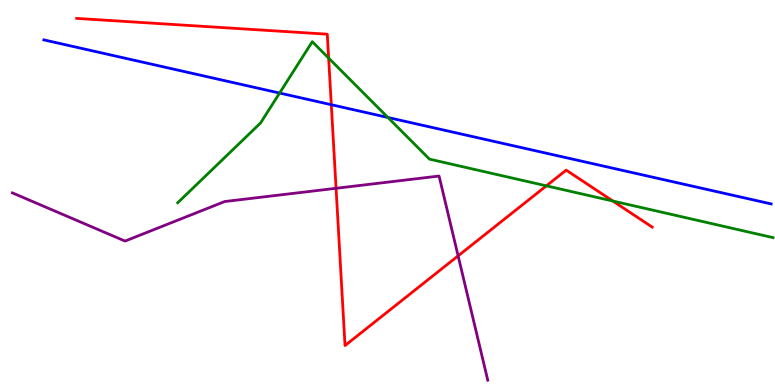[{'lines': ['blue', 'red'], 'intersections': [{'x': 4.27, 'y': 7.28}]}, {'lines': ['green', 'red'], 'intersections': [{'x': 4.24, 'y': 8.49}, {'x': 7.05, 'y': 5.17}, {'x': 7.91, 'y': 4.78}]}, {'lines': ['purple', 'red'], 'intersections': [{'x': 4.34, 'y': 5.11}, {'x': 5.91, 'y': 3.35}]}, {'lines': ['blue', 'green'], 'intersections': [{'x': 3.61, 'y': 7.58}, {'x': 5.01, 'y': 6.95}]}, {'lines': ['blue', 'purple'], 'intersections': []}, {'lines': ['green', 'purple'], 'intersections': []}]